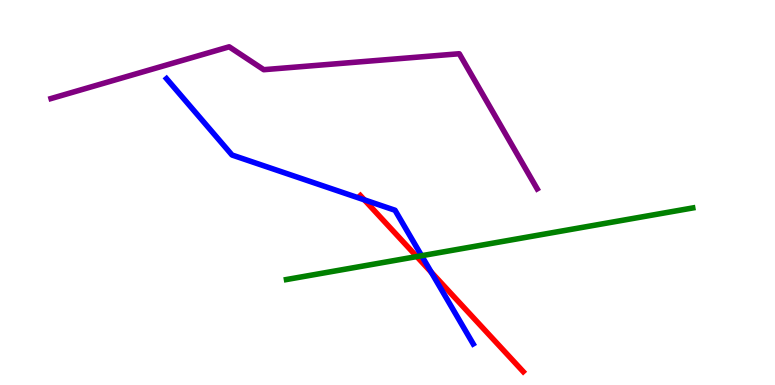[{'lines': ['blue', 'red'], 'intersections': [{'x': 4.7, 'y': 4.81}, {'x': 5.56, 'y': 2.93}]}, {'lines': ['green', 'red'], 'intersections': [{'x': 5.38, 'y': 3.34}]}, {'lines': ['purple', 'red'], 'intersections': []}, {'lines': ['blue', 'green'], 'intersections': [{'x': 5.44, 'y': 3.36}]}, {'lines': ['blue', 'purple'], 'intersections': []}, {'lines': ['green', 'purple'], 'intersections': []}]